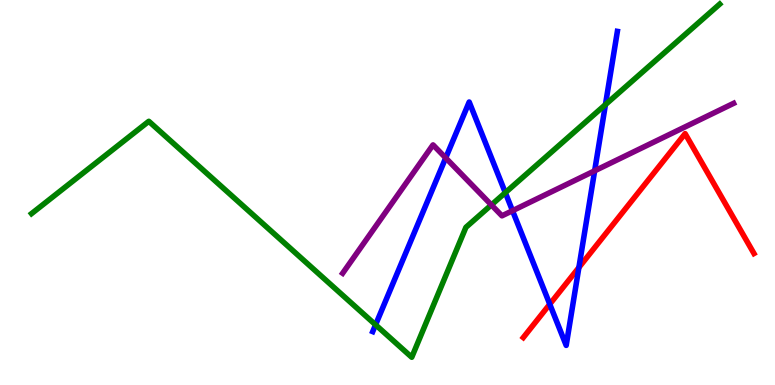[{'lines': ['blue', 'red'], 'intersections': [{'x': 7.09, 'y': 2.1}, {'x': 7.47, 'y': 3.05}]}, {'lines': ['green', 'red'], 'intersections': []}, {'lines': ['purple', 'red'], 'intersections': []}, {'lines': ['blue', 'green'], 'intersections': [{'x': 4.85, 'y': 1.56}, {'x': 6.52, 'y': 5.0}, {'x': 7.81, 'y': 7.28}]}, {'lines': ['blue', 'purple'], 'intersections': [{'x': 5.75, 'y': 5.9}, {'x': 6.61, 'y': 4.53}, {'x': 7.67, 'y': 5.56}]}, {'lines': ['green', 'purple'], 'intersections': [{'x': 6.34, 'y': 4.68}]}]